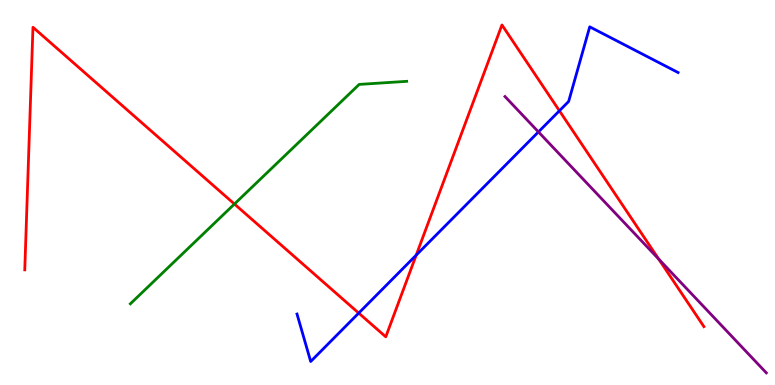[{'lines': ['blue', 'red'], 'intersections': [{'x': 4.63, 'y': 1.87}, {'x': 5.37, 'y': 3.37}, {'x': 7.22, 'y': 7.12}]}, {'lines': ['green', 'red'], 'intersections': [{'x': 3.02, 'y': 4.7}]}, {'lines': ['purple', 'red'], 'intersections': [{'x': 8.5, 'y': 3.27}]}, {'lines': ['blue', 'green'], 'intersections': []}, {'lines': ['blue', 'purple'], 'intersections': [{'x': 6.95, 'y': 6.57}]}, {'lines': ['green', 'purple'], 'intersections': []}]